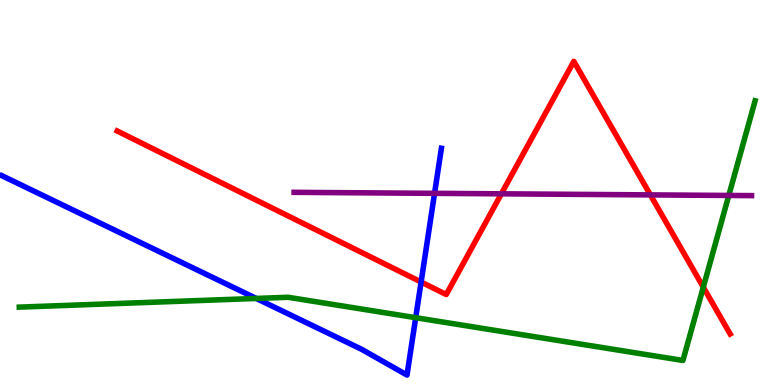[{'lines': ['blue', 'red'], 'intersections': [{'x': 5.43, 'y': 2.67}]}, {'lines': ['green', 'red'], 'intersections': [{'x': 9.07, 'y': 2.54}]}, {'lines': ['purple', 'red'], 'intersections': [{'x': 6.47, 'y': 4.97}, {'x': 8.39, 'y': 4.94}]}, {'lines': ['blue', 'green'], 'intersections': [{'x': 3.31, 'y': 2.25}, {'x': 5.36, 'y': 1.75}]}, {'lines': ['blue', 'purple'], 'intersections': [{'x': 5.61, 'y': 4.98}]}, {'lines': ['green', 'purple'], 'intersections': [{'x': 9.4, 'y': 4.92}]}]